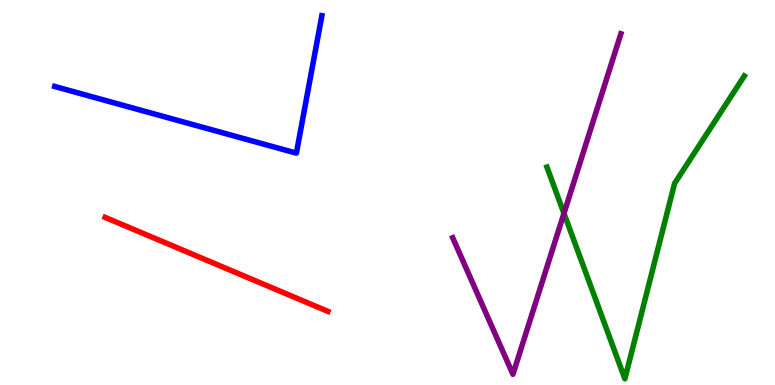[{'lines': ['blue', 'red'], 'intersections': []}, {'lines': ['green', 'red'], 'intersections': []}, {'lines': ['purple', 'red'], 'intersections': []}, {'lines': ['blue', 'green'], 'intersections': []}, {'lines': ['blue', 'purple'], 'intersections': []}, {'lines': ['green', 'purple'], 'intersections': [{'x': 7.28, 'y': 4.46}]}]